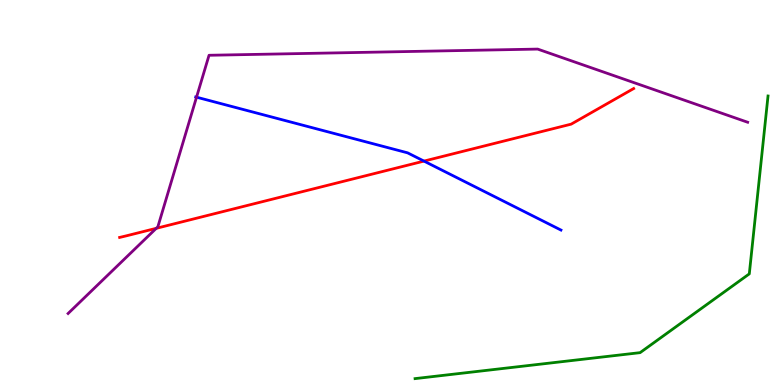[{'lines': ['blue', 'red'], 'intersections': [{'x': 5.47, 'y': 5.82}]}, {'lines': ['green', 'red'], 'intersections': []}, {'lines': ['purple', 'red'], 'intersections': [{'x': 2.02, 'y': 4.07}]}, {'lines': ['blue', 'green'], 'intersections': []}, {'lines': ['blue', 'purple'], 'intersections': [{'x': 2.54, 'y': 7.48}]}, {'lines': ['green', 'purple'], 'intersections': []}]